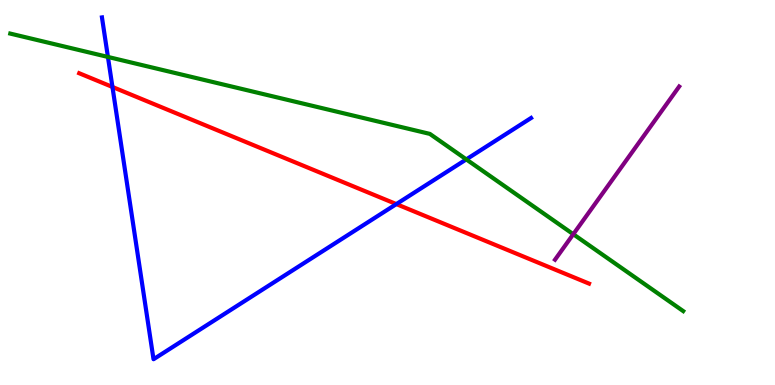[{'lines': ['blue', 'red'], 'intersections': [{'x': 1.45, 'y': 7.74}, {'x': 5.11, 'y': 4.7}]}, {'lines': ['green', 'red'], 'intersections': []}, {'lines': ['purple', 'red'], 'intersections': []}, {'lines': ['blue', 'green'], 'intersections': [{'x': 1.39, 'y': 8.52}, {'x': 6.02, 'y': 5.86}]}, {'lines': ['blue', 'purple'], 'intersections': []}, {'lines': ['green', 'purple'], 'intersections': [{'x': 7.4, 'y': 3.92}]}]